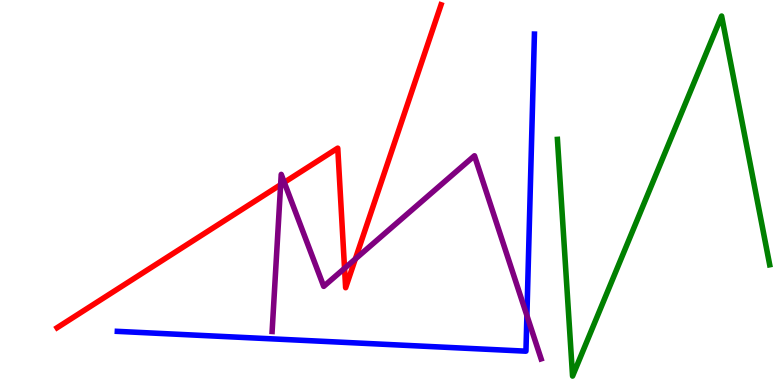[{'lines': ['blue', 'red'], 'intersections': []}, {'lines': ['green', 'red'], 'intersections': []}, {'lines': ['purple', 'red'], 'intersections': [{'x': 3.62, 'y': 5.2}, {'x': 3.67, 'y': 5.26}, {'x': 4.45, 'y': 3.03}, {'x': 4.58, 'y': 3.27}]}, {'lines': ['blue', 'green'], 'intersections': []}, {'lines': ['blue', 'purple'], 'intersections': [{'x': 6.8, 'y': 1.8}]}, {'lines': ['green', 'purple'], 'intersections': []}]